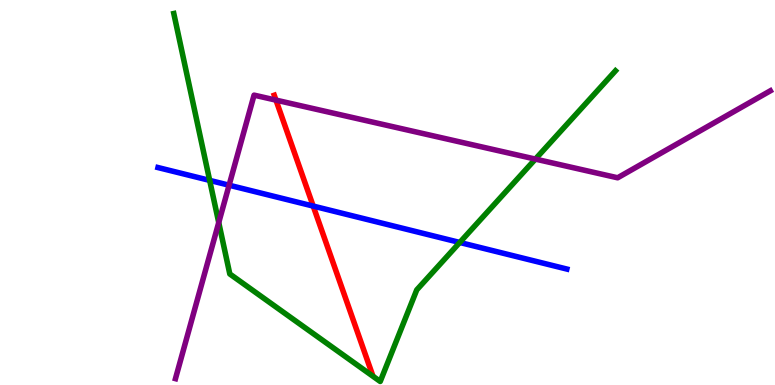[{'lines': ['blue', 'red'], 'intersections': [{'x': 4.04, 'y': 4.65}]}, {'lines': ['green', 'red'], 'intersections': []}, {'lines': ['purple', 'red'], 'intersections': [{'x': 3.56, 'y': 7.4}]}, {'lines': ['blue', 'green'], 'intersections': [{'x': 2.71, 'y': 5.31}, {'x': 5.93, 'y': 3.7}]}, {'lines': ['blue', 'purple'], 'intersections': [{'x': 2.96, 'y': 5.19}]}, {'lines': ['green', 'purple'], 'intersections': [{'x': 2.82, 'y': 4.22}, {'x': 6.91, 'y': 5.87}]}]